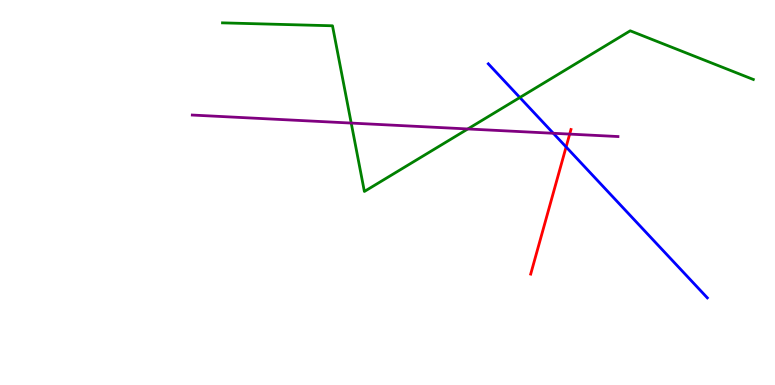[{'lines': ['blue', 'red'], 'intersections': [{'x': 7.3, 'y': 6.18}]}, {'lines': ['green', 'red'], 'intersections': []}, {'lines': ['purple', 'red'], 'intersections': [{'x': 7.35, 'y': 6.52}]}, {'lines': ['blue', 'green'], 'intersections': [{'x': 6.71, 'y': 7.47}]}, {'lines': ['blue', 'purple'], 'intersections': [{'x': 7.14, 'y': 6.54}]}, {'lines': ['green', 'purple'], 'intersections': [{'x': 4.53, 'y': 6.8}, {'x': 6.04, 'y': 6.65}]}]